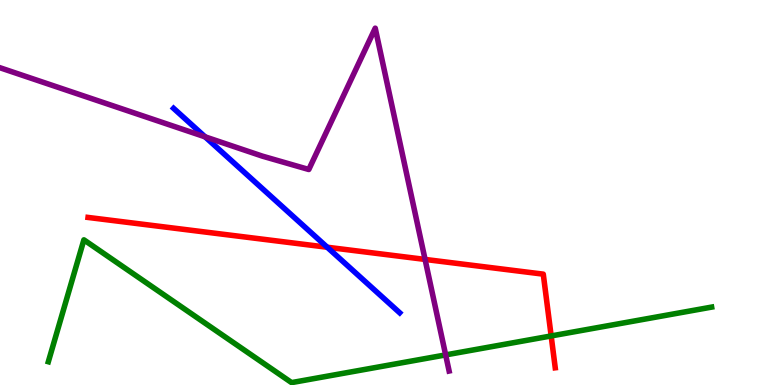[{'lines': ['blue', 'red'], 'intersections': [{'x': 4.22, 'y': 3.58}]}, {'lines': ['green', 'red'], 'intersections': [{'x': 7.11, 'y': 1.27}]}, {'lines': ['purple', 'red'], 'intersections': [{'x': 5.48, 'y': 3.26}]}, {'lines': ['blue', 'green'], 'intersections': []}, {'lines': ['blue', 'purple'], 'intersections': [{'x': 2.65, 'y': 6.45}]}, {'lines': ['green', 'purple'], 'intersections': [{'x': 5.75, 'y': 0.781}]}]